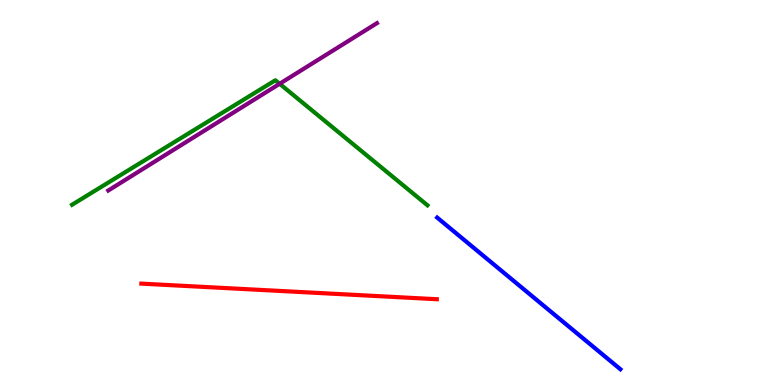[{'lines': ['blue', 'red'], 'intersections': []}, {'lines': ['green', 'red'], 'intersections': []}, {'lines': ['purple', 'red'], 'intersections': []}, {'lines': ['blue', 'green'], 'intersections': []}, {'lines': ['blue', 'purple'], 'intersections': []}, {'lines': ['green', 'purple'], 'intersections': [{'x': 3.61, 'y': 7.82}]}]